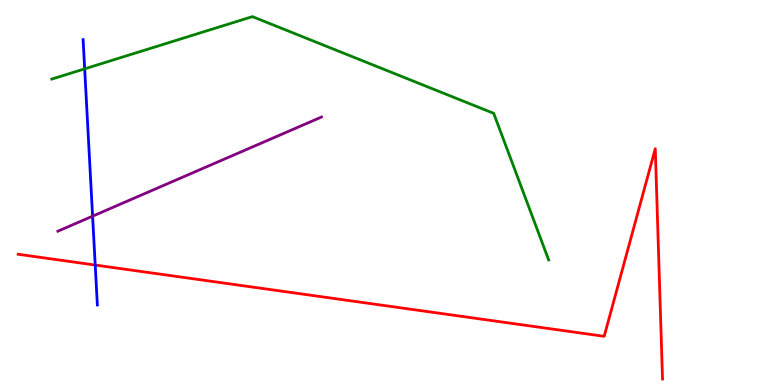[{'lines': ['blue', 'red'], 'intersections': [{'x': 1.23, 'y': 3.12}]}, {'lines': ['green', 'red'], 'intersections': []}, {'lines': ['purple', 'red'], 'intersections': []}, {'lines': ['blue', 'green'], 'intersections': [{'x': 1.09, 'y': 8.21}]}, {'lines': ['blue', 'purple'], 'intersections': [{'x': 1.19, 'y': 4.39}]}, {'lines': ['green', 'purple'], 'intersections': []}]